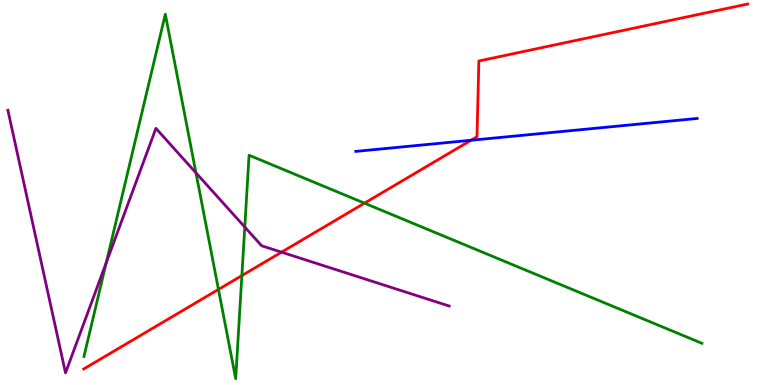[{'lines': ['blue', 'red'], 'intersections': [{'x': 6.08, 'y': 6.36}]}, {'lines': ['green', 'red'], 'intersections': [{'x': 2.82, 'y': 2.48}, {'x': 3.12, 'y': 2.84}, {'x': 4.7, 'y': 4.72}]}, {'lines': ['purple', 'red'], 'intersections': [{'x': 3.63, 'y': 3.45}]}, {'lines': ['blue', 'green'], 'intersections': []}, {'lines': ['blue', 'purple'], 'intersections': []}, {'lines': ['green', 'purple'], 'intersections': [{'x': 1.37, 'y': 3.18}, {'x': 2.53, 'y': 5.51}, {'x': 3.16, 'y': 4.1}]}]